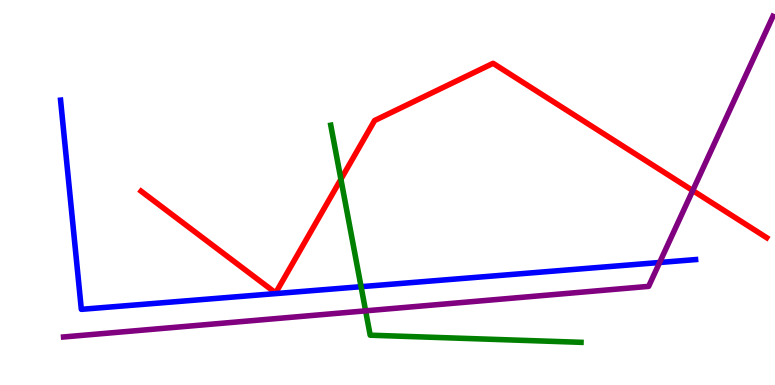[{'lines': ['blue', 'red'], 'intersections': []}, {'lines': ['green', 'red'], 'intersections': [{'x': 4.4, 'y': 5.34}]}, {'lines': ['purple', 'red'], 'intersections': [{'x': 8.94, 'y': 5.05}]}, {'lines': ['blue', 'green'], 'intersections': [{'x': 4.66, 'y': 2.55}]}, {'lines': ['blue', 'purple'], 'intersections': [{'x': 8.51, 'y': 3.18}]}, {'lines': ['green', 'purple'], 'intersections': [{'x': 4.72, 'y': 1.93}]}]